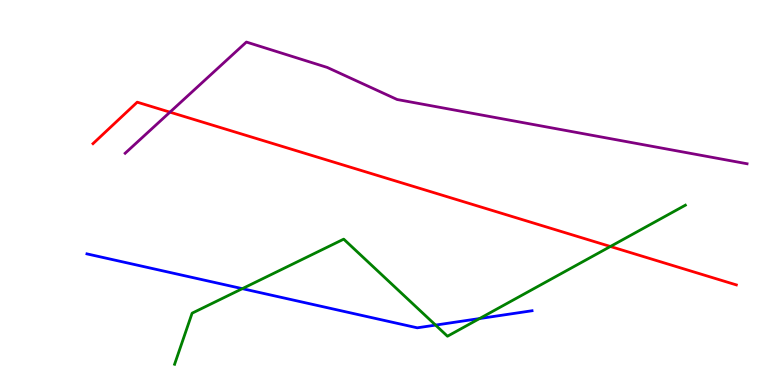[{'lines': ['blue', 'red'], 'intersections': []}, {'lines': ['green', 'red'], 'intersections': [{'x': 7.88, 'y': 3.6}]}, {'lines': ['purple', 'red'], 'intersections': [{'x': 2.19, 'y': 7.09}]}, {'lines': ['blue', 'green'], 'intersections': [{'x': 3.13, 'y': 2.5}, {'x': 5.62, 'y': 1.56}, {'x': 6.19, 'y': 1.73}]}, {'lines': ['blue', 'purple'], 'intersections': []}, {'lines': ['green', 'purple'], 'intersections': []}]